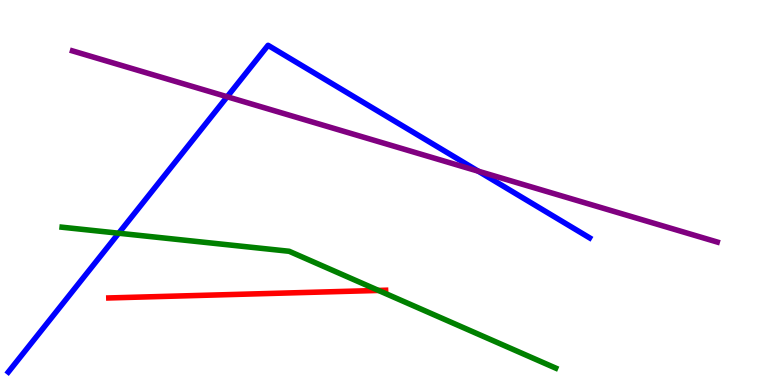[{'lines': ['blue', 'red'], 'intersections': []}, {'lines': ['green', 'red'], 'intersections': [{'x': 4.88, 'y': 2.46}]}, {'lines': ['purple', 'red'], 'intersections': []}, {'lines': ['blue', 'green'], 'intersections': [{'x': 1.53, 'y': 3.94}]}, {'lines': ['blue', 'purple'], 'intersections': [{'x': 2.93, 'y': 7.49}, {'x': 6.17, 'y': 5.55}]}, {'lines': ['green', 'purple'], 'intersections': []}]